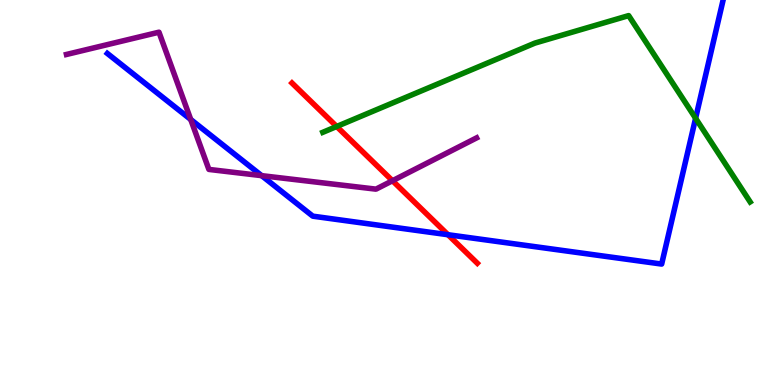[{'lines': ['blue', 'red'], 'intersections': [{'x': 5.78, 'y': 3.9}]}, {'lines': ['green', 'red'], 'intersections': [{'x': 4.34, 'y': 6.71}]}, {'lines': ['purple', 'red'], 'intersections': [{'x': 5.06, 'y': 5.31}]}, {'lines': ['blue', 'green'], 'intersections': [{'x': 8.98, 'y': 6.93}]}, {'lines': ['blue', 'purple'], 'intersections': [{'x': 2.46, 'y': 6.9}, {'x': 3.38, 'y': 5.44}]}, {'lines': ['green', 'purple'], 'intersections': []}]